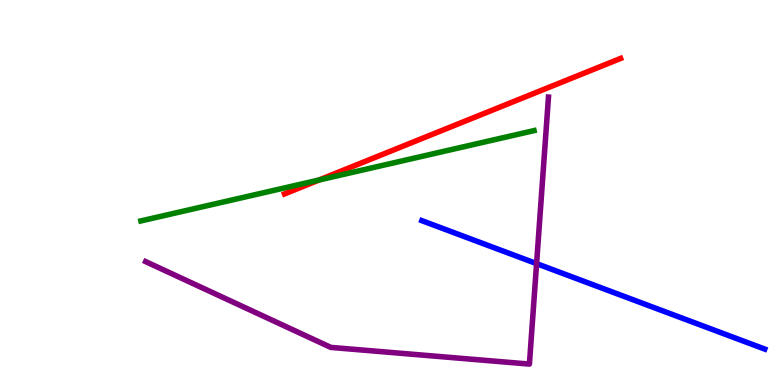[{'lines': ['blue', 'red'], 'intersections': []}, {'lines': ['green', 'red'], 'intersections': [{'x': 4.12, 'y': 5.32}]}, {'lines': ['purple', 'red'], 'intersections': []}, {'lines': ['blue', 'green'], 'intersections': []}, {'lines': ['blue', 'purple'], 'intersections': [{'x': 6.92, 'y': 3.15}]}, {'lines': ['green', 'purple'], 'intersections': []}]